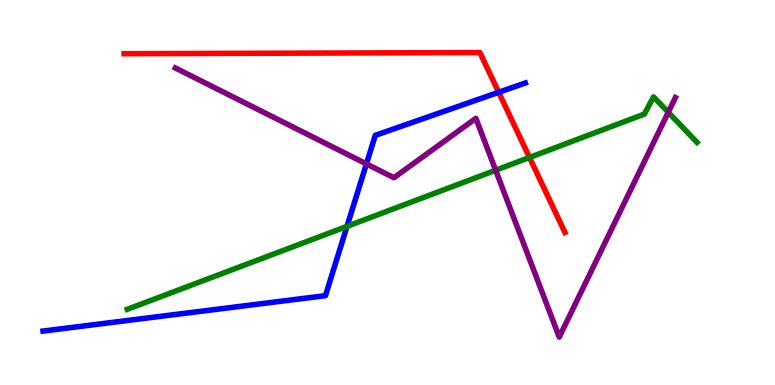[{'lines': ['blue', 'red'], 'intersections': [{'x': 6.43, 'y': 7.6}]}, {'lines': ['green', 'red'], 'intersections': [{'x': 6.83, 'y': 5.91}]}, {'lines': ['purple', 'red'], 'intersections': []}, {'lines': ['blue', 'green'], 'intersections': [{'x': 4.48, 'y': 4.12}]}, {'lines': ['blue', 'purple'], 'intersections': [{'x': 4.73, 'y': 5.74}]}, {'lines': ['green', 'purple'], 'intersections': [{'x': 6.4, 'y': 5.58}, {'x': 8.62, 'y': 7.08}]}]